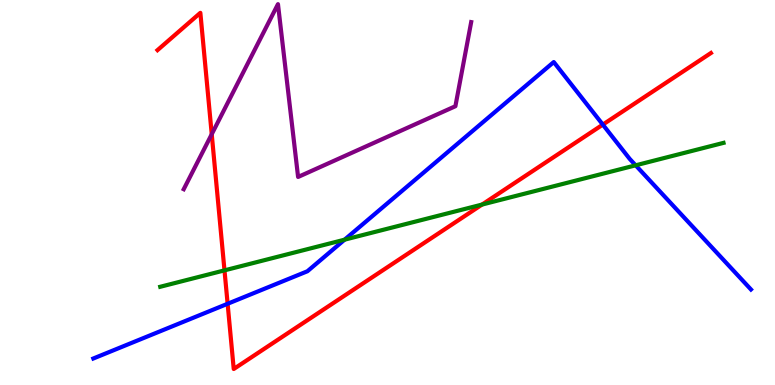[{'lines': ['blue', 'red'], 'intersections': [{'x': 2.94, 'y': 2.11}, {'x': 7.78, 'y': 6.76}]}, {'lines': ['green', 'red'], 'intersections': [{'x': 2.9, 'y': 2.98}, {'x': 6.22, 'y': 4.69}]}, {'lines': ['purple', 'red'], 'intersections': [{'x': 2.73, 'y': 6.51}]}, {'lines': ['blue', 'green'], 'intersections': [{'x': 4.45, 'y': 3.77}, {'x': 8.2, 'y': 5.71}]}, {'lines': ['blue', 'purple'], 'intersections': []}, {'lines': ['green', 'purple'], 'intersections': []}]